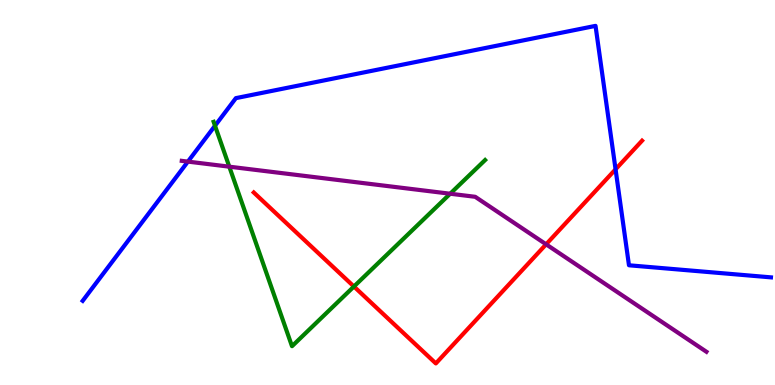[{'lines': ['blue', 'red'], 'intersections': [{'x': 7.94, 'y': 5.6}]}, {'lines': ['green', 'red'], 'intersections': [{'x': 4.57, 'y': 2.56}]}, {'lines': ['purple', 'red'], 'intersections': [{'x': 7.05, 'y': 3.65}]}, {'lines': ['blue', 'green'], 'intersections': [{'x': 2.77, 'y': 6.73}]}, {'lines': ['blue', 'purple'], 'intersections': [{'x': 2.42, 'y': 5.8}]}, {'lines': ['green', 'purple'], 'intersections': [{'x': 2.96, 'y': 5.67}, {'x': 5.81, 'y': 4.97}]}]